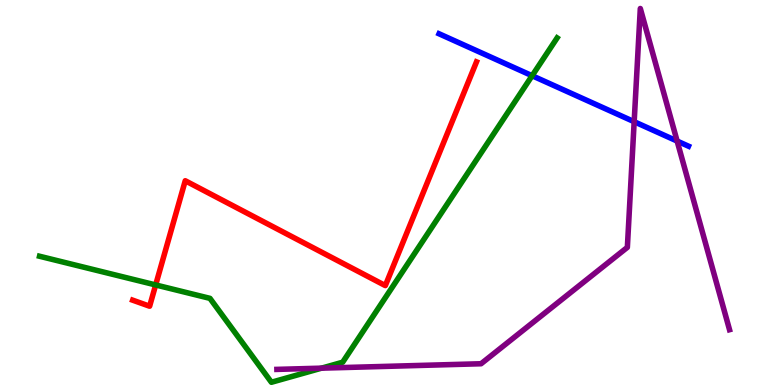[{'lines': ['blue', 'red'], 'intersections': []}, {'lines': ['green', 'red'], 'intersections': [{'x': 2.01, 'y': 2.6}]}, {'lines': ['purple', 'red'], 'intersections': []}, {'lines': ['blue', 'green'], 'intersections': [{'x': 6.87, 'y': 8.03}]}, {'lines': ['blue', 'purple'], 'intersections': [{'x': 8.18, 'y': 6.84}, {'x': 8.74, 'y': 6.34}]}, {'lines': ['green', 'purple'], 'intersections': [{'x': 4.15, 'y': 0.437}]}]